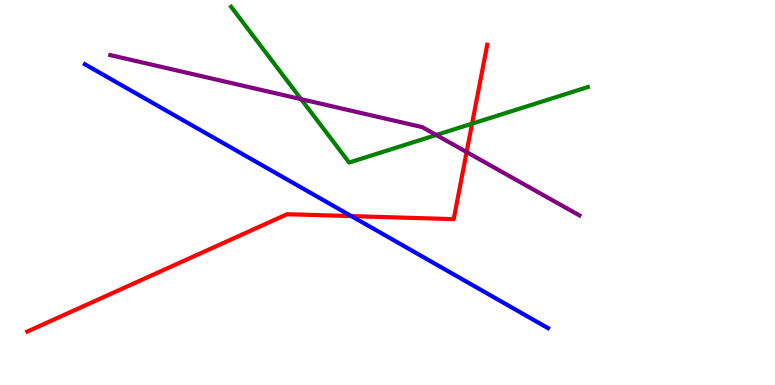[{'lines': ['blue', 'red'], 'intersections': [{'x': 4.53, 'y': 4.39}]}, {'lines': ['green', 'red'], 'intersections': [{'x': 6.09, 'y': 6.79}]}, {'lines': ['purple', 'red'], 'intersections': [{'x': 6.02, 'y': 6.05}]}, {'lines': ['blue', 'green'], 'intersections': []}, {'lines': ['blue', 'purple'], 'intersections': []}, {'lines': ['green', 'purple'], 'intersections': [{'x': 3.89, 'y': 7.42}, {'x': 5.63, 'y': 6.49}]}]